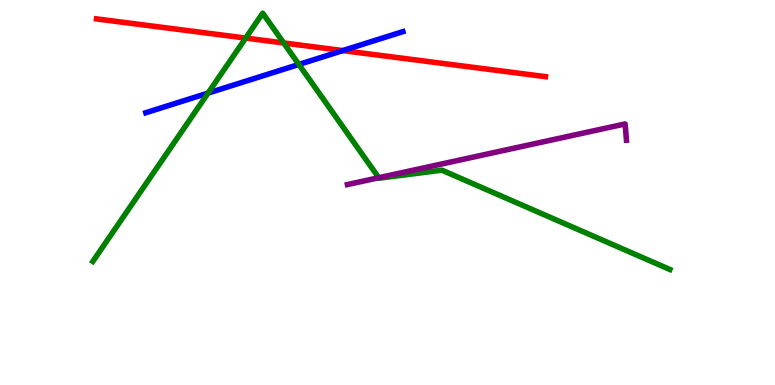[{'lines': ['blue', 'red'], 'intersections': [{'x': 4.42, 'y': 8.69}]}, {'lines': ['green', 'red'], 'intersections': [{'x': 3.17, 'y': 9.01}, {'x': 3.66, 'y': 8.88}]}, {'lines': ['purple', 'red'], 'intersections': []}, {'lines': ['blue', 'green'], 'intersections': [{'x': 2.68, 'y': 7.58}, {'x': 3.86, 'y': 8.33}]}, {'lines': ['blue', 'purple'], 'intersections': []}, {'lines': ['green', 'purple'], 'intersections': [{'x': 4.89, 'y': 5.38}]}]